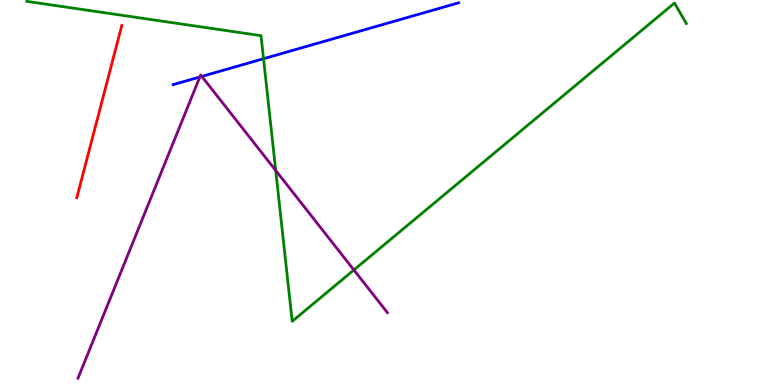[{'lines': ['blue', 'red'], 'intersections': []}, {'lines': ['green', 'red'], 'intersections': []}, {'lines': ['purple', 'red'], 'intersections': []}, {'lines': ['blue', 'green'], 'intersections': [{'x': 3.4, 'y': 8.47}]}, {'lines': ['blue', 'purple'], 'intersections': [{'x': 2.58, 'y': 8.0}, {'x': 2.6, 'y': 8.02}]}, {'lines': ['green', 'purple'], 'intersections': [{'x': 3.56, 'y': 5.57}, {'x': 4.57, 'y': 2.99}]}]